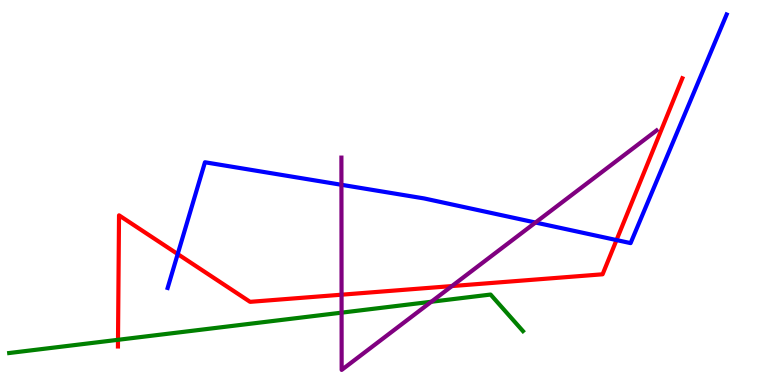[{'lines': ['blue', 'red'], 'intersections': [{'x': 2.29, 'y': 3.4}, {'x': 7.96, 'y': 3.76}]}, {'lines': ['green', 'red'], 'intersections': [{'x': 1.52, 'y': 1.17}]}, {'lines': ['purple', 'red'], 'intersections': [{'x': 4.41, 'y': 2.35}, {'x': 5.83, 'y': 2.57}]}, {'lines': ['blue', 'green'], 'intersections': []}, {'lines': ['blue', 'purple'], 'intersections': [{'x': 4.41, 'y': 5.2}, {'x': 6.91, 'y': 4.22}]}, {'lines': ['green', 'purple'], 'intersections': [{'x': 4.41, 'y': 1.88}, {'x': 5.57, 'y': 2.16}]}]